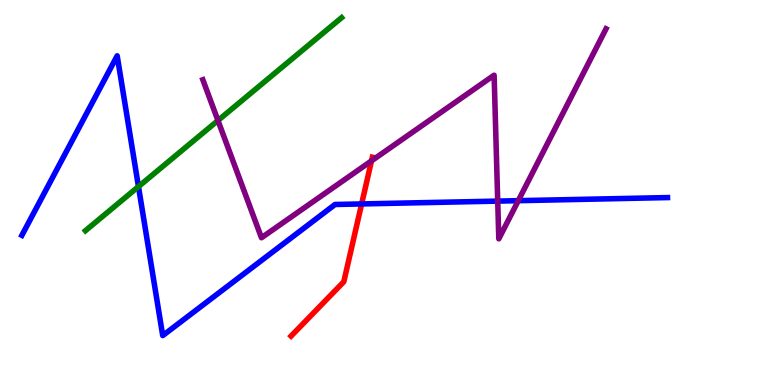[{'lines': ['blue', 'red'], 'intersections': [{'x': 4.67, 'y': 4.7}]}, {'lines': ['green', 'red'], 'intersections': []}, {'lines': ['purple', 'red'], 'intersections': [{'x': 4.79, 'y': 5.82}]}, {'lines': ['blue', 'green'], 'intersections': [{'x': 1.79, 'y': 5.15}]}, {'lines': ['blue', 'purple'], 'intersections': [{'x': 6.42, 'y': 4.78}, {'x': 6.69, 'y': 4.79}]}, {'lines': ['green', 'purple'], 'intersections': [{'x': 2.81, 'y': 6.87}]}]